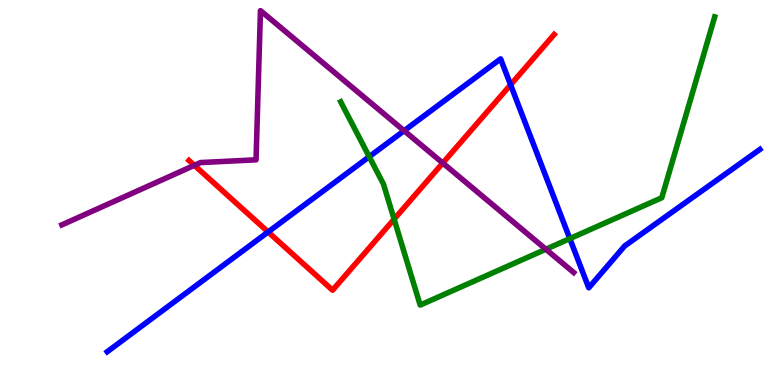[{'lines': ['blue', 'red'], 'intersections': [{'x': 3.46, 'y': 3.97}, {'x': 6.59, 'y': 7.8}]}, {'lines': ['green', 'red'], 'intersections': [{'x': 5.09, 'y': 4.31}]}, {'lines': ['purple', 'red'], 'intersections': [{'x': 2.51, 'y': 5.71}, {'x': 5.71, 'y': 5.77}]}, {'lines': ['blue', 'green'], 'intersections': [{'x': 4.76, 'y': 5.93}, {'x': 7.35, 'y': 3.8}]}, {'lines': ['blue', 'purple'], 'intersections': [{'x': 5.21, 'y': 6.6}]}, {'lines': ['green', 'purple'], 'intersections': [{'x': 7.04, 'y': 3.53}]}]